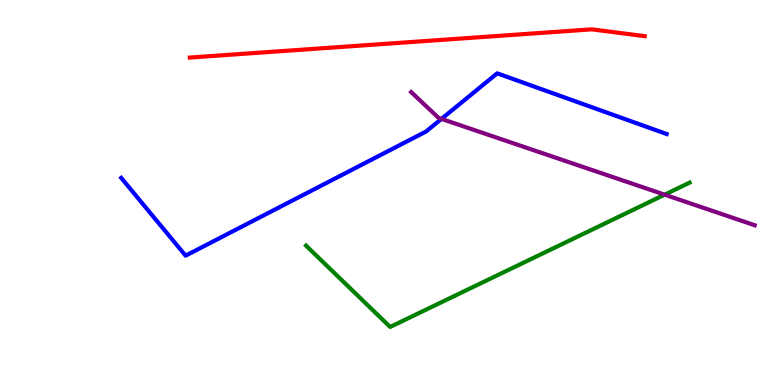[{'lines': ['blue', 'red'], 'intersections': []}, {'lines': ['green', 'red'], 'intersections': []}, {'lines': ['purple', 'red'], 'intersections': []}, {'lines': ['blue', 'green'], 'intersections': []}, {'lines': ['blue', 'purple'], 'intersections': [{'x': 5.7, 'y': 6.91}]}, {'lines': ['green', 'purple'], 'intersections': [{'x': 8.58, 'y': 4.94}]}]